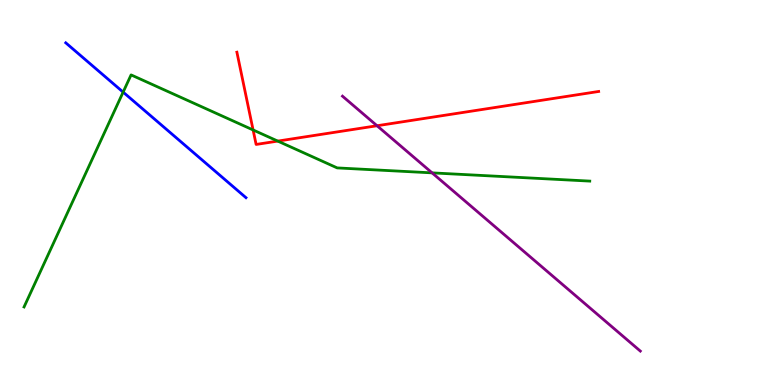[{'lines': ['blue', 'red'], 'intersections': []}, {'lines': ['green', 'red'], 'intersections': [{'x': 3.27, 'y': 6.62}, {'x': 3.58, 'y': 6.34}]}, {'lines': ['purple', 'red'], 'intersections': [{'x': 4.86, 'y': 6.73}]}, {'lines': ['blue', 'green'], 'intersections': [{'x': 1.59, 'y': 7.61}]}, {'lines': ['blue', 'purple'], 'intersections': []}, {'lines': ['green', 'purple'], 'intersections': [{'x': 5.58, 'y': 5.51}]}]